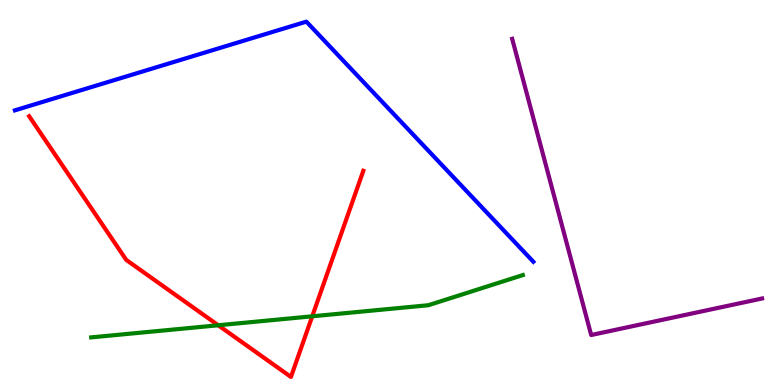[{'lines': ['blue', 'red'], 'intersections': []}, {'lines': ['green', 'red'], 'intersections': [{'x': 2.82, 'y': 1.55}, {'x': 4.03, 'y': 1.78}]}, {'lines': ['purple', 'red'], 'intersections': []}, {'lines': ['blue', 'green'], 'intersections': []}, {'lines': ['blue', 'purple'], 'intersections': []}, {'lines': ['green', 'purple'], 'intersections': []}]